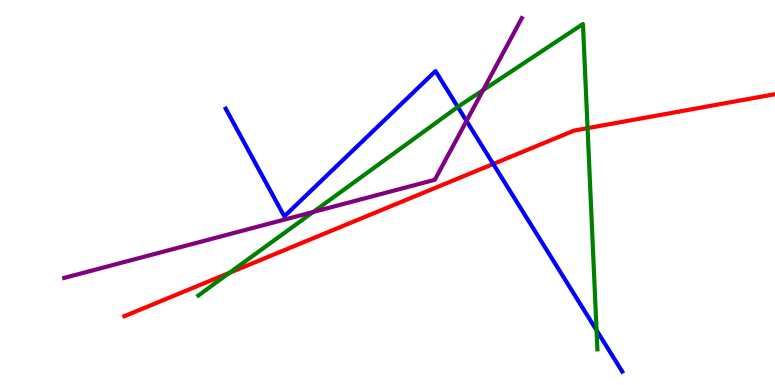[{'lines': ['blue', 'red'], 'intersections': [{'x': 6.36, 'y': 5.74}]}, {'lines': ['green', 'red'], 'intersections': [{'x': 2.96, 'y': 2.91}, {'x': 7.58, 'y': 6.67}]}, {'lines': ['purple', 'red'], 'intersections': []}, {'lines': ['blue', 'green'], 'intersections': [{'x': 5.91, 'y': 7.22}, {'x': 7.7, 'y': 1.42}]}, {'lines': ['blue', 'purple'], 'intersections': [{'x': 6.02, 'y': 6.86}]}, {'lines': ['green', 'purple'], 'intersections': [{'x': 4.04, 'y': 4.49}, {'x': 6.23, 'y': 7.66}]}]